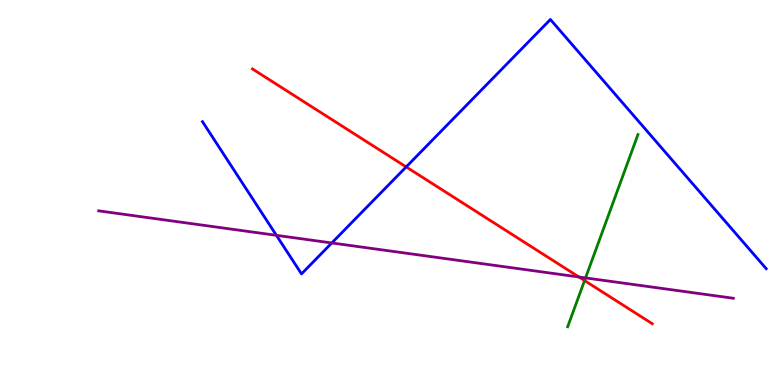[{'lines': ['blue', 'red'], 'intersections': [{'x': 5.24, 'y': 5.66}]}, {'lines': ['green', 'red'], 'intersections': [{'x': 7.54, 'y': 2.71}]}, {'lines': ['purple', 'red'], 'intersections': [{'x': 7.47, 'y': 2.81}]}, {'lines': ['blue', 'green'], 'intersections': []}, {'lines': ['blue', 'purple'], 'intersections': [{'x': 3.57, 'y': 3.89}, {'x': 4.28, 'y': 3.69}]}, {'lines': ['green', 'purple'], 'intersections': [{'x': 7.56, 'y': 2.78}]}]